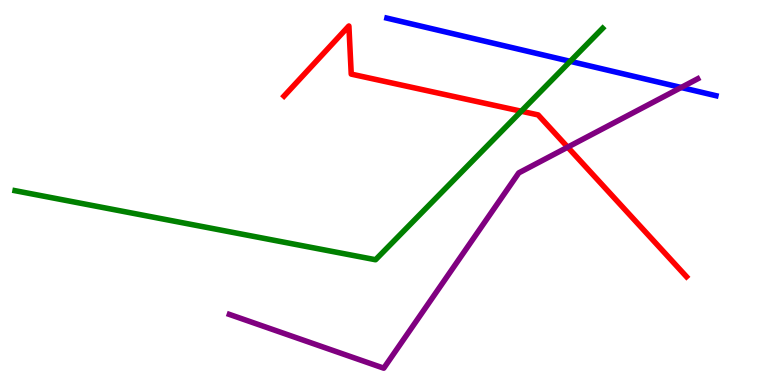[{'lines': ['blue', 'red'], 'intersections': []}, {'lines': ['green', 'red'], 'intersections': [{'x': 6.73, 'y': 7.11}]}, {'lines': ['purple', 'red'], 'intersections': [{'x': 7.33, 'y': 6.18}]}, {'lines': ['blue', 'green'], 'intersections': [{'x': 7.36, 'y': 8.41}]}, {'lines': ['blue', 'purple'], 'intersections': [{'x': 8.79, 'y': 7.73}]}, {'lines': ['green', 'purple'], 'intersections': []}]